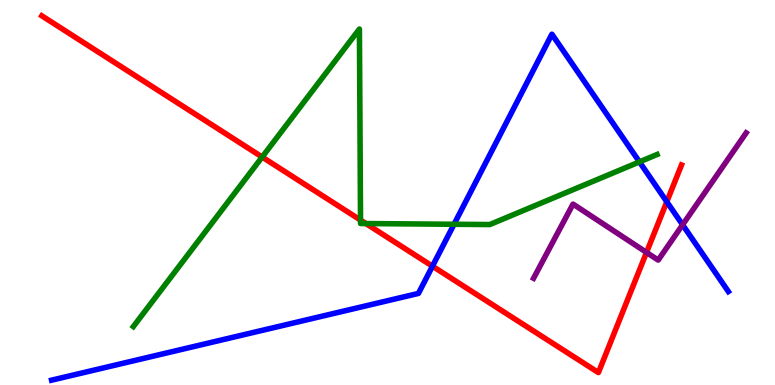[{'lines': ['blue', 'red'], 'intersections': [{'x': 5.58, 'y': 3.09}, {'x': 8.6, 'y': 4.76}]}, {'lines': ['green', 'red'], 'intersections': [{'x': 3.38, 'y': 5.92}, {'x': 4.65, 'y': 4.28}, {'x': 4.72, 'y': 4.19}]}, {'lines': ['purple', 'red'], 'intersections': [{'x': 8.34, 'y': 3.44}]}, {'lines': ['blue', 'green'], 'intersections': [{'x': 5.86, 'y': 4.17}, {'x': 8.25, 'y': 5.8}]}, {'lines': ['blue', 'purple'], 'intersections': [{'x': 8.81, 'y': 4.16}]}, {'lines': ['green', 'purple'], 'intersections': []}]